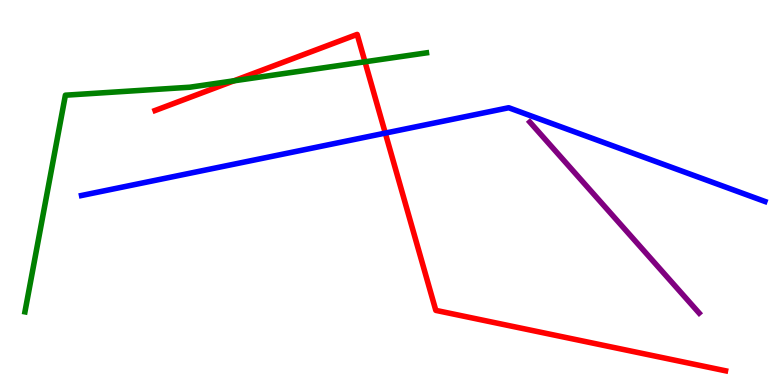[{'lines': ['blue', 'red'], 'intersections': [{'x': 4.97, 'y': 6.54}]}, {'lines': ['green', 'red'], 'intersections': [{'x': 3.02, 'y': 7.9}, {'x': 4.71, 'y': 8.4}]}, {'lines': ['purple', 'red'], 'intersections': []}, {'lines': ['blue', 'green'], 'intersections': []}, {'lines': ['blue', 'purple'], 'intersections': []}, {'lines': ['green', 'purple'], 'intersections': []}]